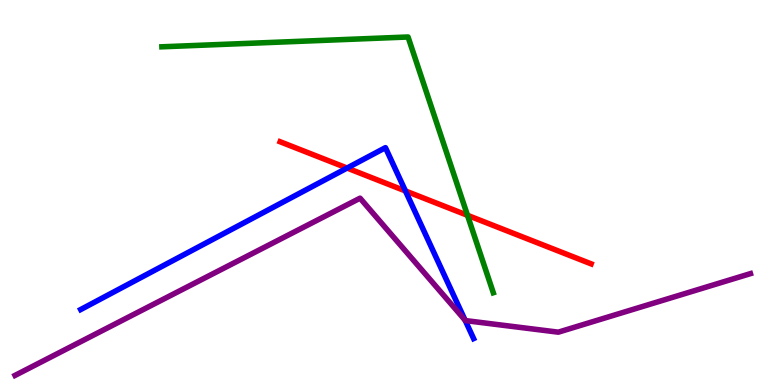[{'lines': ['blue', 'red'], 'intersections': [{'x': 4.48, 'y': 5.64}, {'x': 5.23, 'y': 5.04}]}, {'lines': ['green', 'red'], 'intersections': [{'x': 6.03, 'y': 4.41}]}, {'lines': ['purple', 'red'], 'intersections': []}, {'lines': ['blue', 'green'], 'intersections': []}, {'lines': ['blue', 'purple'], 'intersections': [{'x': 6.0, 'y': 1.68}]}, {'lines': ['green', 'purple'], 'intersections': []}]